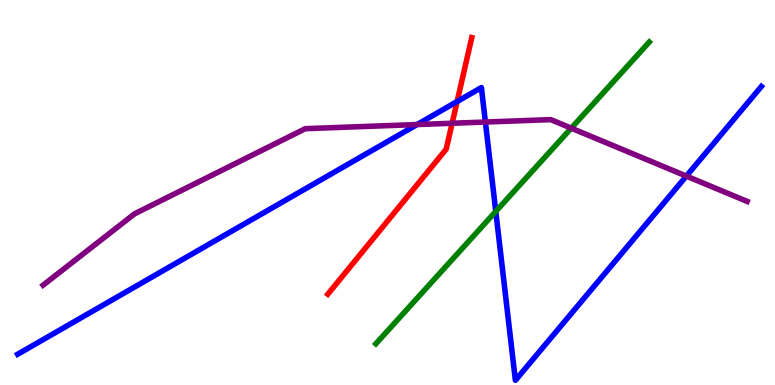[{'lines': ['blue', 'red'], 'intersections': [{'x': 5.9, 'y': 7.36}]}, {'lines': ['green', 'red'], 'intersections': []}, {'lines': ['purple', 'red'], 'intersections': [{'x': 5.83, 'y': 6.8}]}, {'lines': ['blue', 'green'], 'intersections': [{'x': 6.4, 'y': 4.51}]}, {'lines': ['blue', 'purple'], 'intersections': [{'x': 5.38, 'y': 6.76}, {'x': 6.26, 'y': 6.83}, {'x': 8.86, 'y': 5.43}]}, {'lines': ['green', 'purple'], 'intersections': [{'x': 7.37, 'y': 6.67}]}]